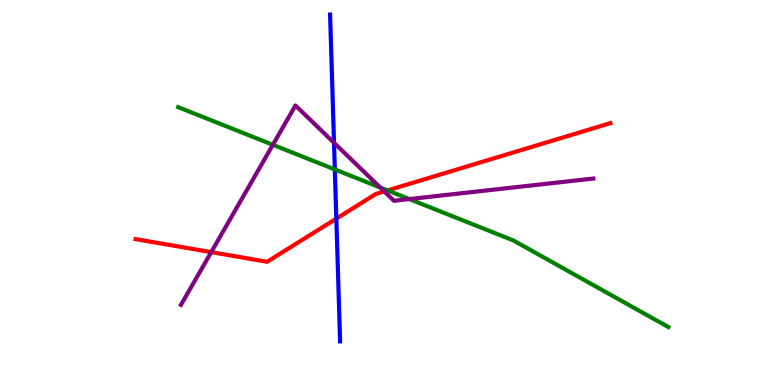[{'lines': ['blue', 'red'], 'intersections': [{'x': 4.34, 'y': 4.32}]}, {'lines': ['green', 'red'], 'intersections': [{'x': 5.0, 'y': 5.05}]}, {'lines': ['purple', 'red'], 'intersections': [{'x': 2.73, 'y': 3.45}, {'x': 4.96, 'y': 5.03}]}, {'lines': ['blue', 'green'], 'intersections': [{'x': 4.32, 'y': 5.6}]}, {'lines': ['blue', 'purple'], 'intersections': [{'x': 4.31, 'y': 6.29}]}, {'lines': ['green', 'purple'], 'intersections': [{'x': 3.52, 'y': 6.24}, {'x': 4.91, 'y': 5.13}, {'x': 5.28, 'y': 4.83}]}]